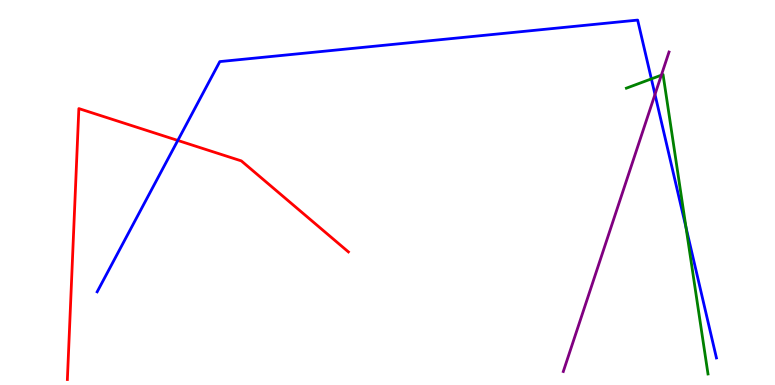[{'lines': ['blue', 'red'], 'intersections': [{'x': 2.29, 'y': 6.35}]}, {'lines': ['green', 'red'], 'intersections': []}, {'lines': ['purple', 'red'], 'intersections': []}, {'lines': ['blue', 'green'], 'intersections': [{'x': 8.4, 'y': 7.95}, {'x': 8.85, 'y': 4.09}]}, {'lines': ['blue', 'purple'], 'intersections': [{'x': 8.45, 'y': 7.55}]}, {'lines': ['green', 'purple'], 'intersections': [{'x': 8.53, 'y': 8.05}]}]